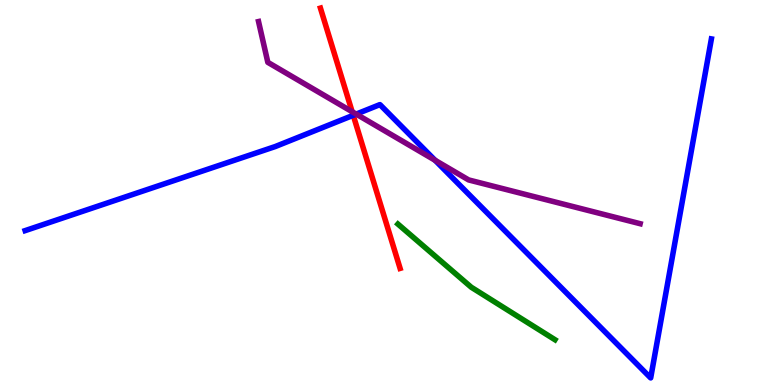[{'lines': ['blue', 'red'], 'intersections': [{'x': 4.56, 'y': 7.01}]}, {'lines': ['green', 'red'], 'intersections': []}, {'lines': ['purple', 'red'], 'intersections': [{'x': 4.54, 'y': 7.1}]}, {'lines': ['blue', 'green'], 'intersections': []}, {'lines': ['blue', 'purple'], 'intersections': [{'x': 4.6, 'y': 7.04}, {'x': 5.61, 'y': 5.84}]}, {'lines': ['green', 'purple'], 'intersections': []}]